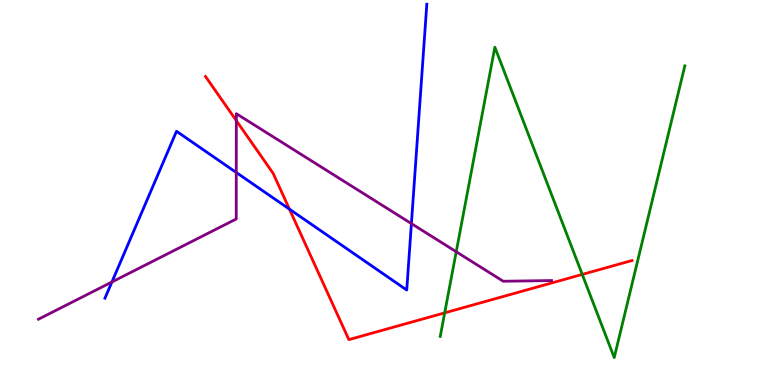[{'lines': ['blue', 'red'], 'intersections': [{'x': 3.73, 'y': 4.57}]}, {'lines': ['green', 'red'], 'intersections': [{'x': 5.74, 'y': 1.87}, {'x': 7.51, 'y': 2.87}]}, {'lines': ['purple', 'red'], 'intersections': [{'x': 3.05, 'y': 6.87}]}, {'lines': ['blue', 'green'], 'intersections': []}, {'lines': ['blue', 'purple'], 'intersections': [{'x': 1.44, 'y': 2.68}, {'x': 3.05, 'y': 5.52}, {'x': 5.31, 'y': 4.19}]}, {'lines': ['green', 'purple'], 'intersections': [{'x': 5.89, 'y': 3.46}]}]